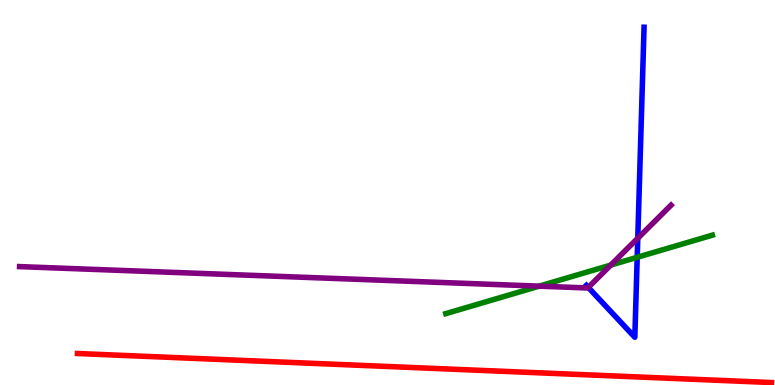[{'lines': ['blue', 'red'], 'intersections': []}, {'lines': ['green', 'red'], 'intersections': []}, {'lines': ['purple', 'red'], 'intersections': []}, {'lines': ['blue', 'green'], 'intersections': [{'x': 8.22, 'y': 3.32}]}, {'lines': ['blue', 'purple'], 'intersections': [{'x': 7.59, 'y': 2.53}, {'x': 8.23, 'y': 3.81}]}, {'lines': ['green', 'purple'], 'intersections': [{'x': 6.96, 'y': 2.57}, {'x': 7.88, 'y': 3.11}]}]